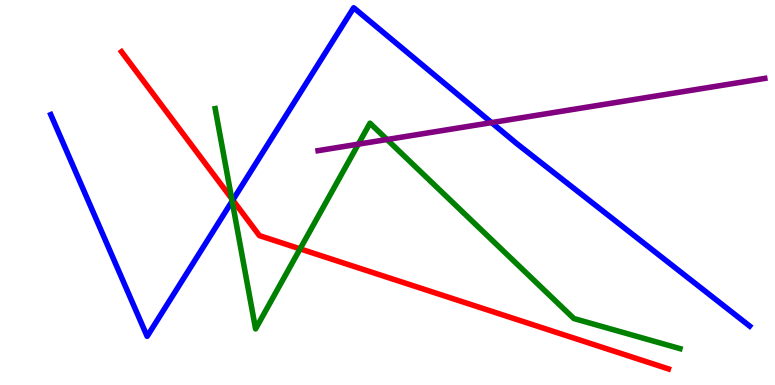[{'lines': ['blue', 'red'], 'intersections': [{'x': 3.0, 'y': 4.8}]}, {'lines': ['green', 'red'], 'intersections': [{'x': 2.99, 'y': 4.84}, {'x': 3.87, 'y': 3.54}]}, {'lines': ['purple', 'red'], 'intersections': []}, {'lines': ['blue', 'green'], 'intersections': [{'x': 3.0, 'y': 4.78}]}, {'lines': ['blue', 'purple'], 'intersections': [{'x': 6.34, 'y': 6.82}]}, {'lines': ['green', 'purple'], 'intersections': [{'x': 4.62, 'y': 6.26}, {'x': 4.99, 'y': 6.38}]}]